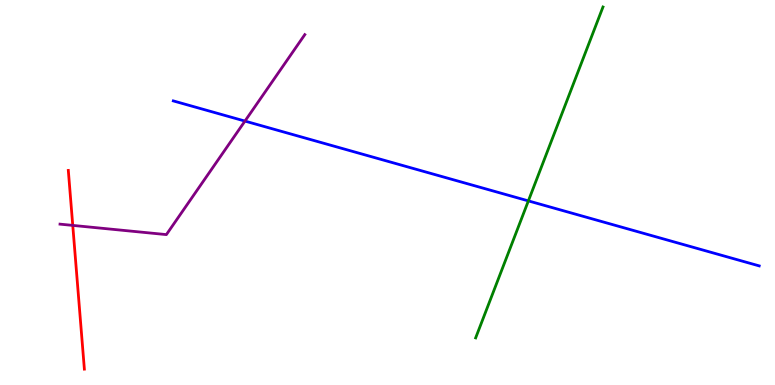[{'lines': ['blue', 'red'], 'intersections': []}, {'lines': ['green', 'red'], 'intersections': []}, {'lines': ['purple', 'red'], 'intersections': [{'x': 0.939, 'y': 4.15}]}, {'lines': ['blue', 'green'], 'intersections': [{'x': 6.82, 'y': 4.78}]}, {'lines': ['blue', 'purple'], 'intersections': [{'x': 3.16, 'y': 6.86}]}, {'lines': ['green', 'purple'], 'intersections': []}]